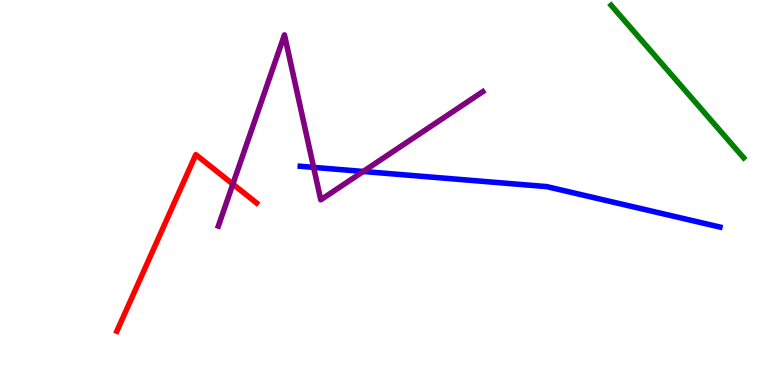[{'lines': ['blue', 'red'], 'intersections': []}, {'lines': ['green', 'red'], 'intersections': []}, {'lines': ['purple', 'red'], 'intersections': [{'x': 3.0, 'y': 5.22}]}, {'lines': ['blue', 'green'], 'intersections': []}, {'lines': ['blue', 'purple'], 'intersections': [{'x': 4.05, 'y': 5.65}, {'x': 4.69, 'y': 5.55}]}, {'lines': ['green', 'purple'], 'intersections': []}]